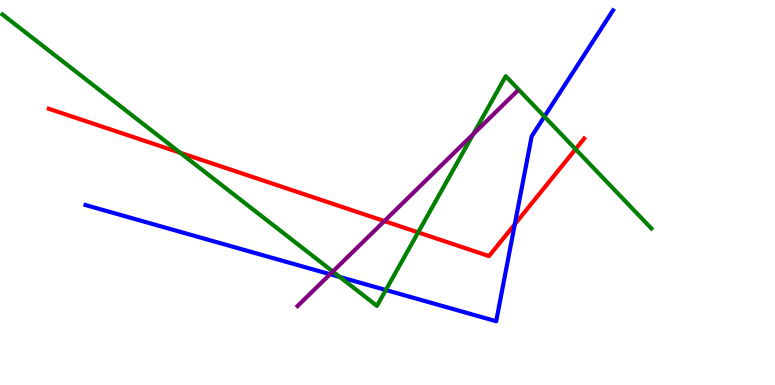[{'lines': ['blue', 'red'], 'intersections': [{'x': 6.64, 'y': 4.18}]}, {'lines': ['green', 'red'], 'intersections': [{'x': 2.32, 'y': 6.03}, {'x': 5.4, 'y': 3.96}, {'x': 7.43, 'y': 6.12}]}, {'lines': ['purple', 'red'], 'intersections': [{'x': 4.96, 'y': 4.26}]}, {'lines': ['blue', 'green'], 'intersections': [{'x': 4.39, 'y': 2.81}, {'x': 4.98, 'y': 2.47}, {'x': 7.02, 'y': 6.97}]}, {'lines': ['blue', 'purple'], 'intersections': [{'x': 4.26, 'y': 2.88}]}, {'lines': ['green', 'purple'], 'intersections': [{'x': 4.29, 'y': 2.95}, {'x': 6.11, 'y': 6.52}]}]